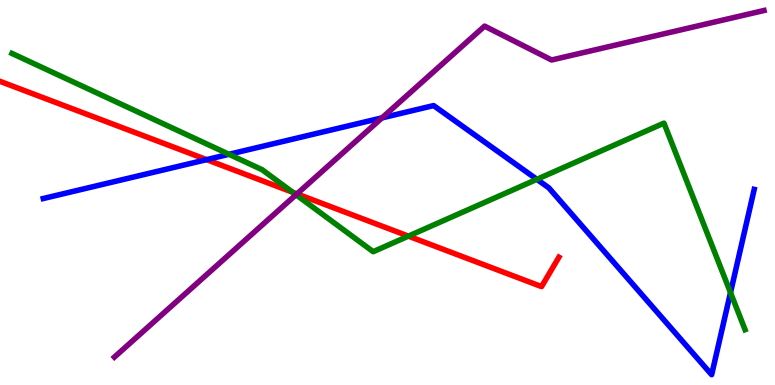[{'lines': ['blue', 'red'], 'intersections': [{'x': 2.67, 'y': 5.85}]}, {'lines': ['green', 'red'], 'intersections': [{'x': 3.78, 'y': 5.01}, {'x': 5.27, 'y': 3.87}]}, {'lines': ['purple', 'red'], 'intersections': [{'x': 3.83, 'y': 4.96}]}, {'lines': ['blue', 'green'], 'intersections': [{'x': 2.95, 'y': 5.99}, {'x': 6.93, 'y': 5.34}, {'x': 9.43, 'y': 2.4}]}, {'lines': ['blue', 'purple'], 'intersections': [{'x': 4.93, 'y': 6.94}]}, {'lines': ['green', 'purple'], 'intersections': [{'x': 3.82, 'y': 4.94}]}]